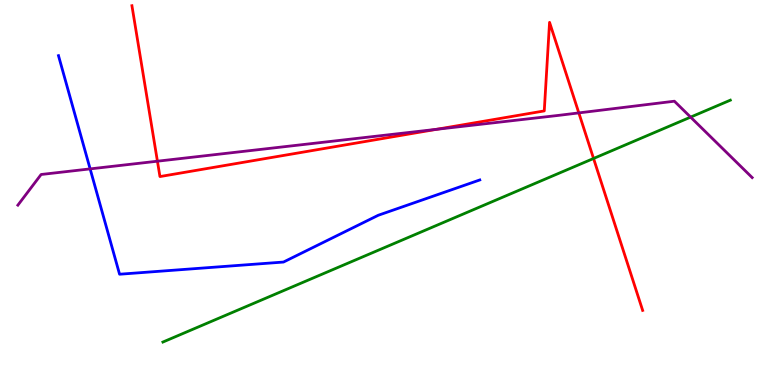[{'lines': ['blue', 'red'], 'intersections': []}, {'lines': ['green', 'red'], 'intersections': [{'x': 7.66, 'y': 5.88}]}, {'lines': ['purple', 'red'], 'intersections': [{'x': 2.03, 'y': 5.81}, {'x': 5.63, 'y': 6.64}, {'x': 7.47, 'y': 7.07}]}, {'lines': ['blue', 'green'], 'intersections': []}, {'lines': ['blue', 'purple'], 'intersections': [{'x': 1.16, 'y': 5.61}]}, {'lines': ['green', 'purple'], 'intersections': [{'x': 8.91, 'y': 6.96}]}]